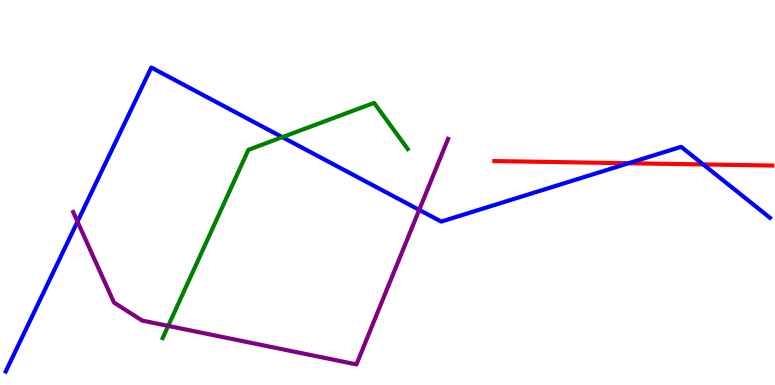[{'lines': ['blue', 'red'], 'intersections': [{'x': 8.11, 'y': 5.76}, {'x': 9.07, 'y': 5.73}]}, {'lines': ['green', 'red'], 'intersections': []}, {'lines': ['purple', 'red'], 'intersections': []}, {'lines': ['blue', 'green'], 'intersections': [{'x': 3.64, 'y': 6.44}]}, {'lines': ['blue', 'purple'], 'intersections': [{'x': 1.0, 'y': 4.24}, {'x': 5.41, 'y': 4.55}]}, {'lines': ['green', 'purple'], 'intersections': [{'x': 2.17, 'y': 1.54}]}]